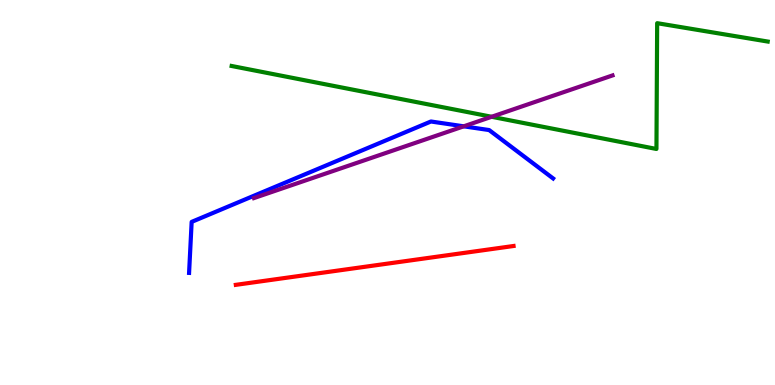[{'lines': ['blue', 'red'], 'intersections': []}, {'lines': ['green', 'red'], 'intersections': []}, {'lines': ['purple', 'red'], 'intersections': []}, {'lines': ['blue', 'green'], 'intersections': []}, {'lines': ['blue', 'purple'], 'intersections': [{'x': 5.98, 'y': 6.72}]}, {'lines': ['green', 'purple'], 'intersections': [{'x': 6.34, 'y': 6.97}]}]